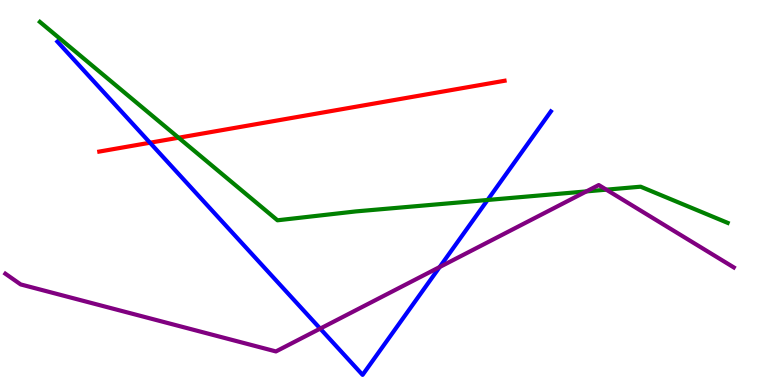[{'lines': ['blue', 'red'], 'intersections': [{'x': 1.94, 'y': 6.29}]}, {'lines': ['green', 'red'], 'intersections': [{'x': 2.3, 'y': 6.42}]}, {'lines': ['purple', 'red'], 'intersections': []}, {'lines': ['blue', 'green'], 'intersections': [{'x': 6.29, 'y': 4.81}]}, {'lines': ['blue', 'purple'], 'intersections': [{'x': 4.13, 'y': 1.46}, {'x': 5.67, 'y': 3.06}]}, {'lines': ['green', 'purple'], 'intersections': [{'x': 7.57, 'y': 5.03}, {'x': 7.82, 'y': 5.07}]}]